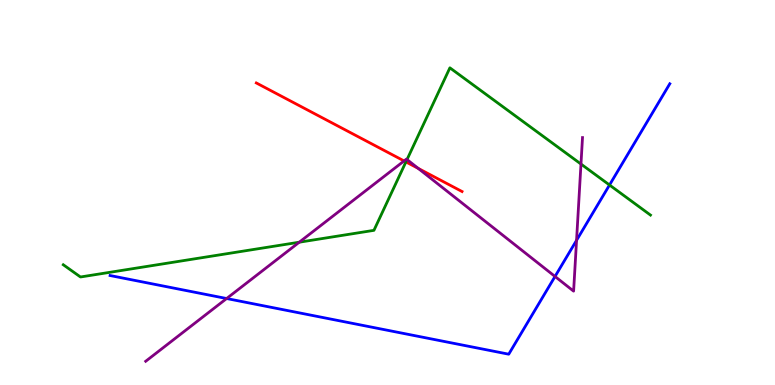[{'lines': ['blue', 'red'], 'intersections': []}, {'lines': ['green', 'red'], 'intersections': [{'x': 5.24, 'y': 5.79}]}, {'lines': ['purple', 'red'], 'intersections': [{'x': 5.21, 'y': 5.82}, {'x': 5.4, 'y': 5.63}]}, {'lines': ['blue', 'green'], 'intersections': [{'x': 7.86, 'y': 5.19}]}, {'lines': ['blue', 'purple'], 'intersections': [{'x': 2.92, 'y': 2.25}, {'x': 7.16, 'y': 2.82}, {'x': 7.44, 'y': 3.76}]}, {'lines': ['green', 'purple'], 'intersections': [{'x': 3.86, 'y': 3.71}, {'x': 5.25, 'y': 5.86}, {'x': 7.5, 'y': 5.74}]}]